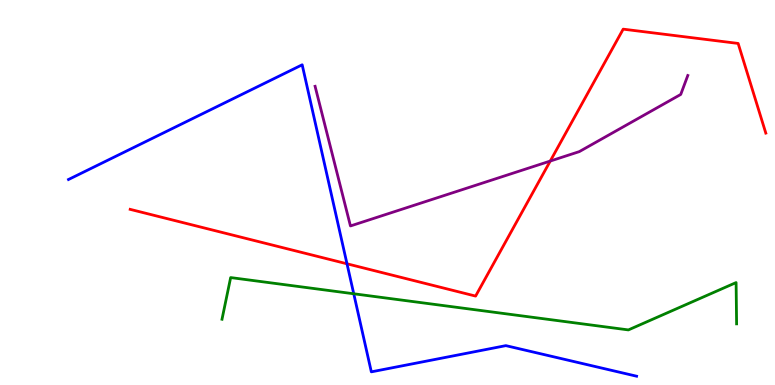[{'lines': ['blue', 'red'], 'intersections': [{'x': 4.48, 'y': 3.15}]}, {'lines': ['green', 'red'], 'intersections': []}, {'lines': ['purple', 'red'], 'intersections': [{'x': 7.1, 'y': 5.82}]}, {'lines': ['blue', 'green'], 'intersections': [{'x': 4.56, 'y': 2.37}]}, {'lines': ['blue', 'purple'], 'intersections': []}, {'lines': ['green', 'purple'], 'intersections': []}]